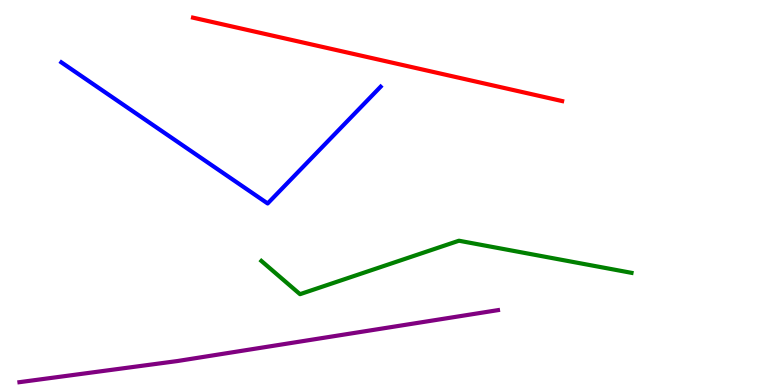[{'lines': ['blue', 'red'], 'intersections': []}, {'lines': ['green', 'red'], 'intersections': []}, {'lines': ['purple', 'red'], 'intersections': []}, {'lines': ['blue', 'green'], 'intersections': []}, {'lines': ['blue', 'purple'], 'intersections': []}, {'lines': ['green', 'purple'], 'intersections': []}]